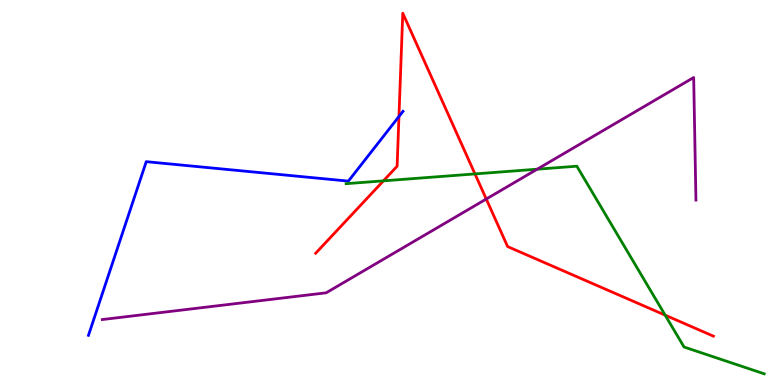[{'lines': ['blue', 'red'], 'intersections': [{'x': 5.15, 'y': 6.97}]}, {'lines': ['green', 'red'], 'intersections': [{'x': 4.95, 'y': 5.3}, {'x': 6.13, 'y': 5.48}, {'x': 8.58, 'y': 1.81}]}, {'lines': ['purple', 'red'], 'intersections': [{'x': 6.27, 'y': 4.83}]}, {'lines': ['blue', 'green'], 'intersections': []}, {'lines': ['blue', 'purple'], 'intersections': []}, {'lines': ['green', 'purple'], 'intersections': [{'x': 6.93, 'y': 5.61}]}]